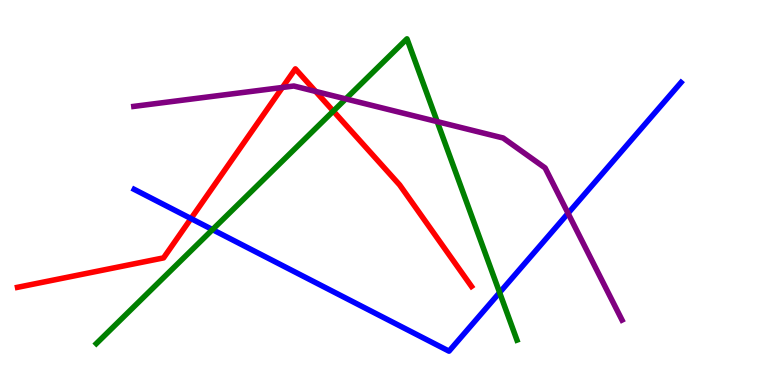[{'lines': ['blue', 'red'], 'intersections': [{'x': 2.46, 'y': 4.32}]}, {'lines': ['green', 'red'], 'intersections': [{'x': 4.3, 'y': 7.11}]}, {'lines': ['purple', 'red'], 'intersections': [{'x': 3.64, 'y': 7.73}, {'x': 4.07, 'y': 7.63}]}, {'lines': ['blue', 'green'], 'intersections': [{'x': 2.74, 'y': 4.04}, {'x': 6.45, 'y': 2.4}]}, {'lines': ['blue', 'purple'], 'intersections': [{'x': 7.33, 'y': 4.46}]}, {'lines': ['green', 'purple'], 'intersections': [{'x': 4.46, 'y': 7.43}, {'x': 5.64, 'y': 6.84}]}]